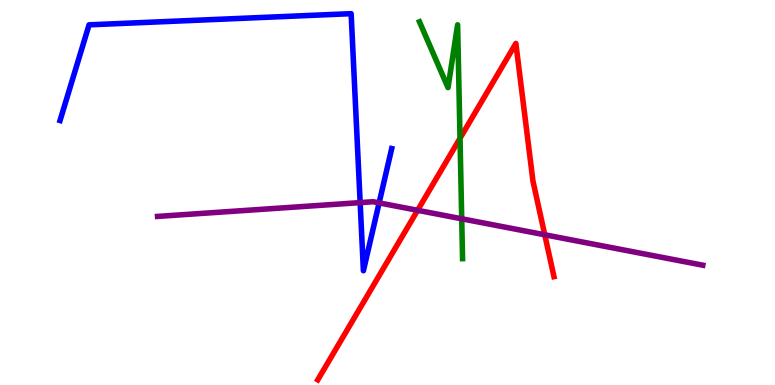[{'lines': ['blue', 'red'], 'intersections': []}, {'lines': ['green', 'red'], 'intersections': [{'x': 5.94, 'y': 6.41}]}, {'lines': ['purple', 'red'], 'intersections': [{'x': 5.39, 'y': 4.54}, {'x': 7.03, 'y': 3.9}]}, {'lines': ['blue', 'green'], 'intersections': []}, {'lines': ['blue', 'purple'], 'intersections': [{'x': 4.65, 'y': 4.74}, {'x': 4.89, 'y': 4.73}]}, {'lines': ['green', 'purple'], 'intersections': [{'x': 5.96, 'y': 4.32}]}]